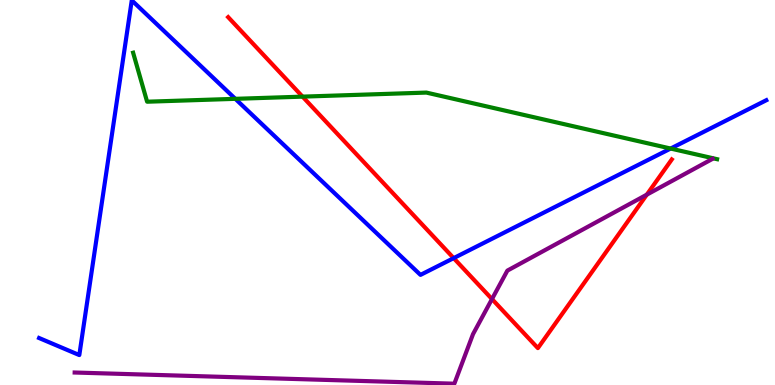[{'lines': ['blue', 'red'], 'intersections': [{'x': 5.85, 'y': 3.3}]}, {'lines': ['green', 'red'], 'intersections': [{'x': 3.9, 'y': 7.49}]}, {'lines': ['purple', 'red'], 'intersections': [{'x': 6.35, 'y': 2.23}, {'x': 8.35, 'y': 4.94}]}, {'lines': ['blue', 'green'], 'intersections': [{'x': 3.04, 'y': 7.43}, {'x': 8.65, 'y': 6.14}]}, {'lines': ['blue', 'purple'], 'intersections': []}, {'lines': ['green', 'purple'], 'intersections': []}]